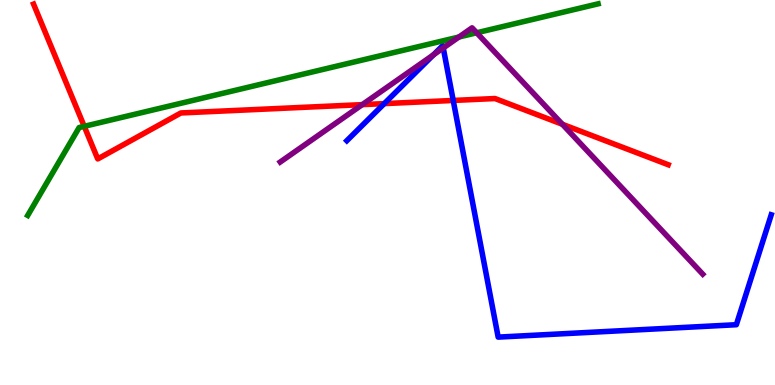[{'lines': ['blue', 'red'], 'intersections': [{'x': 4.96, 'y': 7.31}, {'x': 5.85, 'y': 7.39}]}, {'lines': ['green', 'red'], 'intersections': [{'x': 1.09, 'y': 6.72}]}, {'lines': ['purple', 'red'], 'intersections': [{'x': 4.67, 'y': 7.28}, {'x': 7.26, 'y': 6.77}]}, {'lines': ['blue', 'green'], 'intersections': []}, {'lines': ['blue', 'purple'], 'intersections': [{'x': 5.59, 'y': 8.58}, {'x': 5.72, 'y': 8.75}]}, {'lines': ['green', 'purple'], 'intersections': [{'x': 5.92, 'y': 9.04}, {'x': 6.15, 'y': 9.15}]}]